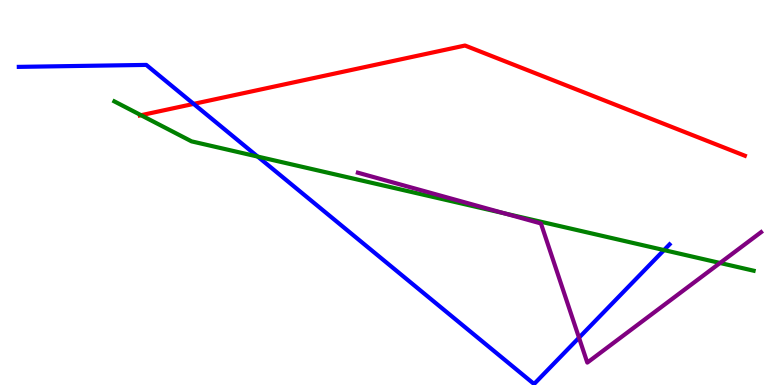[{'lines': ['blue', 'red'], 'intersections': [{'x': 2.5, 'y': 7.3}]}, {'lines': ['green', 'red'], 'intersections': [{'x': 1.82, 'y': 7.01}]}, {'lines': ['purple', 'red'], 'intersections': []}, {'lines': ['blue', 'green'], 'intersections': [{'x': 3.32, 'y': 5.93}, {'x': 8.57, 'y': 3.5}]}, {'lines': ['blue', 'purple'], 'intersections': [{'x': 7.47, 'y': 1.23}]}, {'lines': ['green', 'purple'], 'intersections': [{'x': 6.52, 'y': 4.46}, {'x': 9.29, 'y': 3.17}]}]